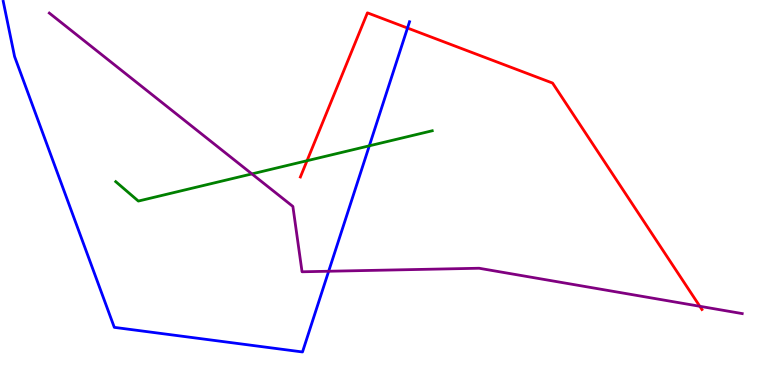[{'lines': ['blue', 'red'], 'intersections': [{'x': 5.26, 'y': 9.27}]}, {'lines': ['green', 'red'], 'intersections': [{'x': 3.96, 'y': 5.83}]}, {'lines': ['purple', 'red'], 'intersections': [{'x': 9.03, 'y': 2.04}]}, {'lines': ['blue', 'green'], 'intersections': [{'x': 4.77, 'y': 6.21}]}, {'lines': ['blue', 'purple'], 'intersections': [{'x': 4.24, 'y': 2.95}]}, {'lines': ['green', 'purple'], 'intersections': [{'x': 3.25, 'y': 5.48}]}]